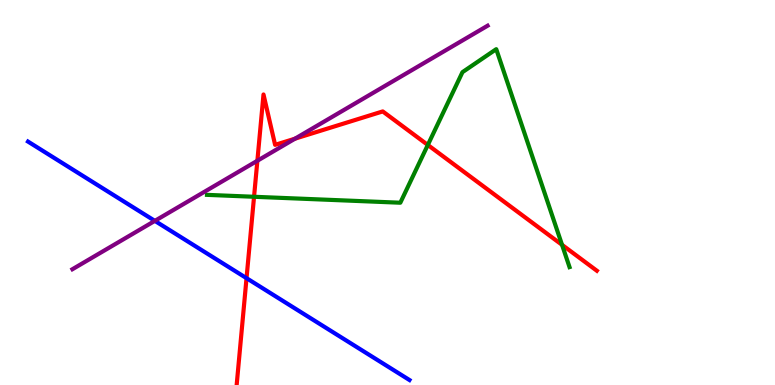[{'lines': ['blue', 'red'], 'intersections': [{'x': 3.18, 'y': 2.77}]}, {'lines': ['green', 'red'], 'intersections': [{'x': 3.28, 'y': 4.89}, {'x': 5.52, 'y': 6.23}, {'x': 7.25, 'y': 3.64}]}, {'lines': ['purple', 'red'], 'intersections': [{'x': 3.32, 'y': 5.82}, {'x': 3.81, 'y': 6.4}]}, {'lines': ['blue', 'green'], 'intersections': []}, {'lines': ['blue', 'purple'], 'intersections': [{'x': 2.0, 'y': 4.26}]}, {'lines': ['green', 'purple'], 'intersections': []}]